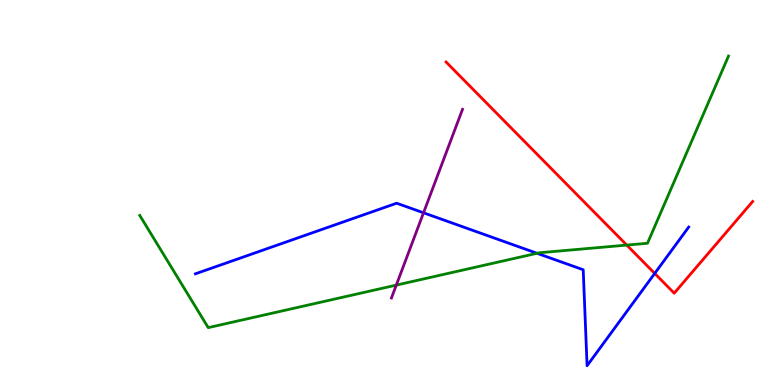[{'lines': ['blue', 'red'], 'intersections': [{'x': 8.45, 'y': 2.9}]}, {'lines': ['green', 'red'], 'intersections': [{'x': 8.09, 'y': 3.63}]}, {'lines': ['purple', 'red'], 'intersections': []}, {'lines': ['blue', 'green'], 'intersections': [{'x': 6.93, 'y': 3.42}]}, {'lines': ['blue', 'purple'], 'intersections': [{'x': 5.46, 'y': 4.47}]}, {'lines': ['green', 'purple'], 'intersections': [{'x': 5.11, 'y': 2.59}]}]